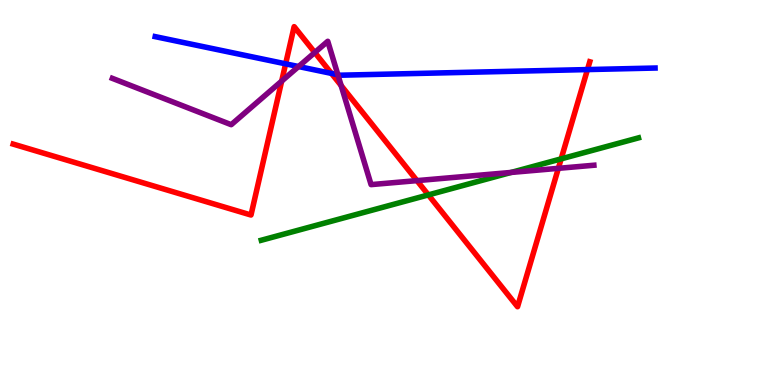[{'lines': ['blue', 'red'], 'intersections': [{'x': 3.69, 'y': 8.34}, {'x': 4.28, 'y': 8.09}, {'x': 7.58, 'y': 8.19}]}, {'lines': ['green', 'red'], 'intersections': [{'x': 5.53, 'y': 4.94}, {'x': 7.24, 'y': 5.87}]}, {'lines': ['purple', 'red'], 'intersections': [{'x': 3.63, 'y': 7.89}, {'x': 4.06, 'y': 8.64}, {'x': 4.4, 'y': 7.78}, {'x': 5.38, 'y': 5.31}, {'x': 7.2, 'y': 5.63}]}, {'lines': ['blue', 'green'], 'intersections': []}, {'lines': ['blue', 'purple'], 'intersections': [{'x': 3.85, 'y': 8.27}, {'x': 4.36, 'y': 8.06}]}, {'lines': ['green', 'purple'], 'intersections': [{'x': 6.6, 'y': 5.52}]}]